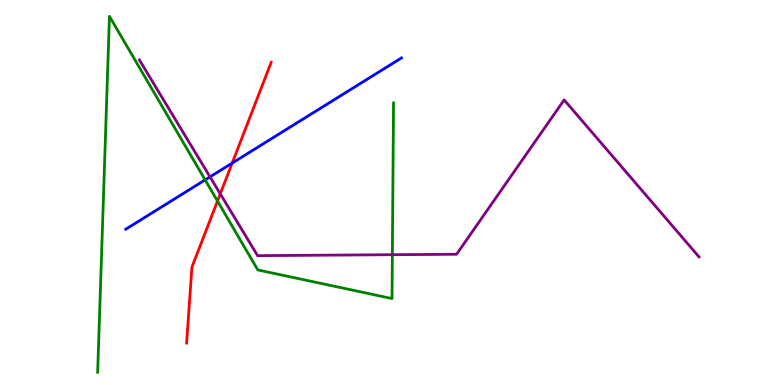[{'lines': ['blue', 'red'], 'intersections': [{'x': 3.0, 'y': 5.76}]}, {'lines': ['green', 'red'], 'intersections': [{'x': 2.81, 'y': 4.78}]}, {'lines': ['purple', 'red'], 'intersections': [{'x': 2.84, 'y': 4.96}]}, {'lines': ['blue', 'green'], 'intersections': [{'x': 2.65, 'y': 5.33}]}, {'lines': ['blue', 'purple'], 'intersections': [{'x': 2.71, 'y': 5.41}]}, {'lines': ['green', 'purple'], 'intersections': [{'x': 5.06, 'y': 3.38}]}]